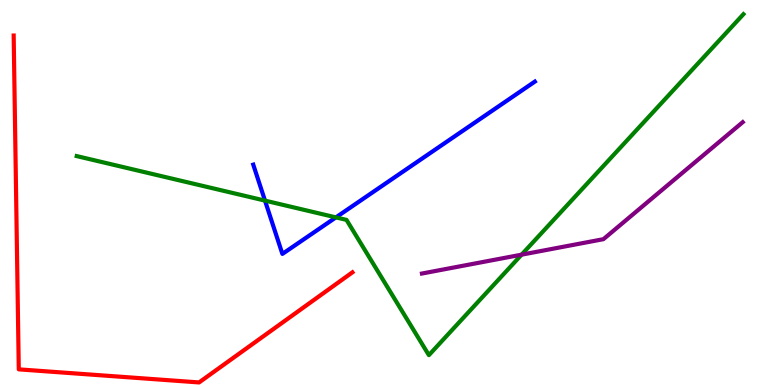[{'lines': ['blue', 'red'], 'intersections': []}, {'lines': ['green', 'red'], 'intersections': []}, {'lines': ['purple', 'red'], 'intersections': []}, {'lines': ['blue', 'green'], 'intersections': [{'x': 3.42, 'y': 4.79}, {'x': 4.33, 'y': 4.35}]}, {'lines': ['blue', 'purple'], 'intersections': []}, {'lines': ['green', 'purple'], 'intersections': [{'x': 6.73, 'y': 3.39}]}]